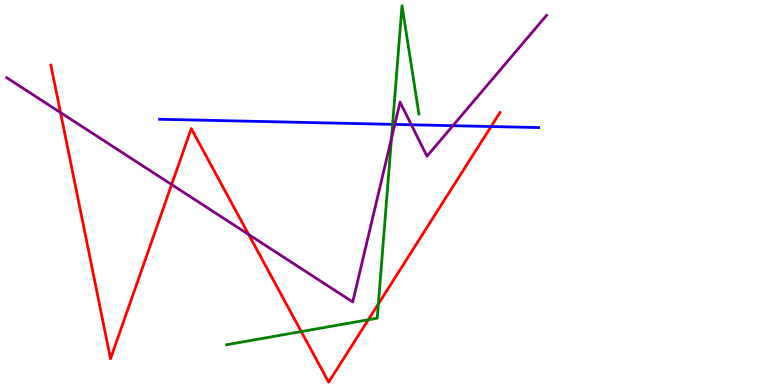[{'lines': ['blue', 'red'], 'intersections': [{'x': 6.34, 'y': 6.71}]}, {'lines': ['green', 'red'], 'intersections': [{'x': 3.89, 'y': 1.39}, {'x': 4.75, 'y': 1.7}, {'x': 4.88, 'y': 2.1}]}, {'lines': ['purple', 'red'], 'intersections': [{'x': 0.781, 'y': 7.08}, {'x': 2.21, 'y': 5.21}, {'x': 3.21, 'y': 3.91}]}, {'lines': ['blue', 'green'], 'intersections': [{'x': 5.07, 'y': 6.77}]}, {'lines': ['blue', 'purple'], 'intersections': [{'x': 5.09, 'y': 6.77}, {'x': 5.31, 'y': 6.76}, {'x': 5.84, 'y': 6.74}]}, {'lines': ['green', 'purple'], 'intersections': [{'x': 5.05, 'y': 6.41}]}]